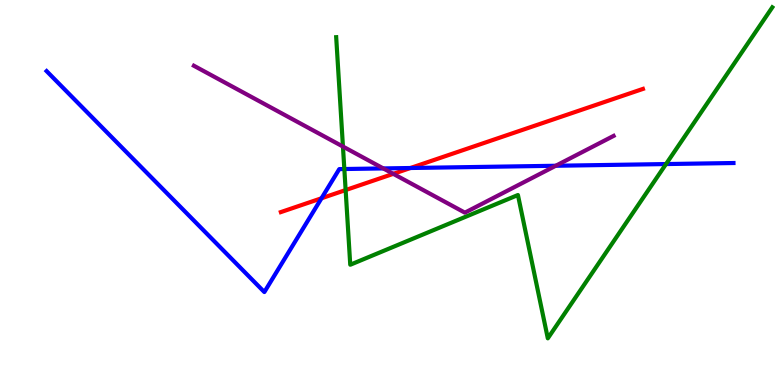[{'lines': ['blue', 'red'], 'intersections': [{'x': 4.15, 'y': 4.85}, {'x': 5.3, 'y': 5.64}]}, {'lines': ['green', 'red'], 'intersections': [{'x': 4.46, 'y': 5.06}]}, {'lines': ['purple', 'red'], 'intersections': [{'x': 5.07, 'y': 5.48}]}, {'lines': ['blue', 'green'], 'intersections': [{'x': 4.44, 'y': 5.61}, {'x': 8.59, 'y': 5.74}]}, {'lines': ['blue', 'purple'], 'intersections': [{'x': 4.95, 'y': 5.63}, {'x': 7.17, 'y': 5.69}]}, {'lines': ['green', 'purple'], 'intersections': [{'x': 4.43, 'y': 6.19}]}]